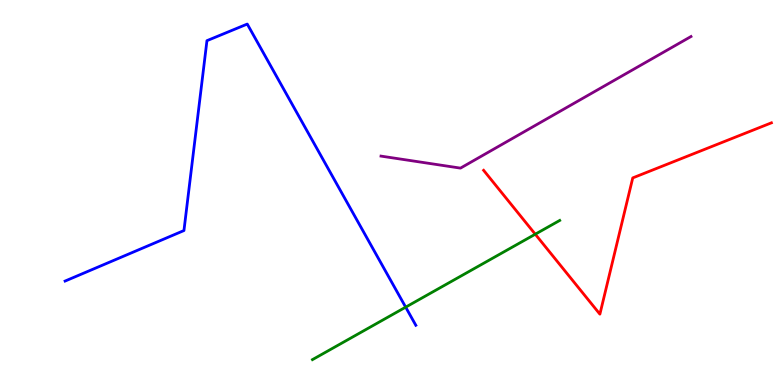[{'lines': ['blue', 'red'], 'intersections': []}, {'lines': ['green', 'red'], 'intersections': [{'x': 6.91, 'y': 3.92}]}, {'lines': ['purple', 'red'], 'intersections': []}, {'lines': ['blue', 'green'], 'intersections': [{'x': 5.23, 'y': 2.02}]}, {'lines': ['blue', 'purple'], 'intersections': []}, {'lines': ['green', 'purple'], 'intersections': []}]